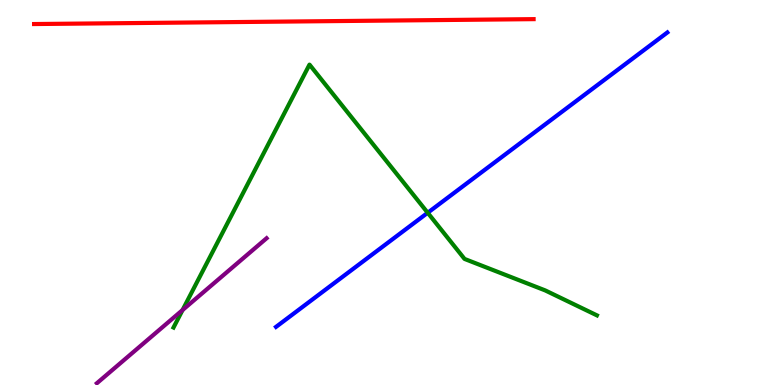[{'lines': ['blue', 'red'], 'intersections': []}, {'lines': ['green', 'red'], 'intersections': []}, {'lines': ['purple', 'red'], 'intersections': []}, {'lines': ['blue', 'green'], 'intersections': [{'x': 5.52, 'y': 4.47}]}, {'lines': ['blue', 'purple'], 'intersections': []}, {'lines': ['green', 'purple'], 'intersections': [{'x': 2.36, 'y': 1.95}]}]